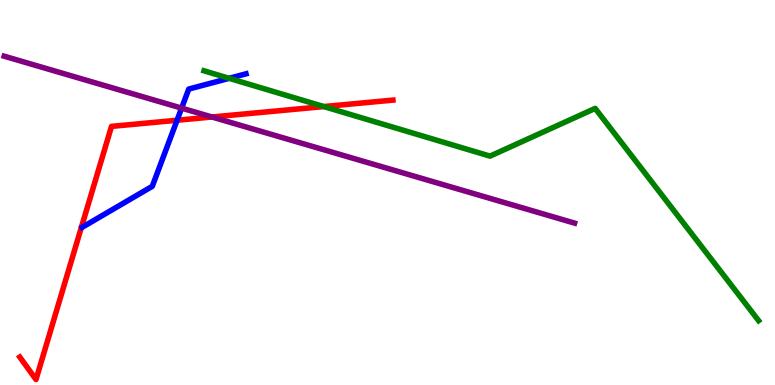[{'lines': ['blue', 'red'], 'intersections': [{'x': 2.28, 'y': 6.88}]}, {'lines': ['green', 'red'], 'intersections': [{'x': 4.18, 'y': 7.23}]}, {'lines': ['purple', 'red'], 'intersections': [{'x': 2.73, 'y': 6.96}]}, {'lines': ['blue', 'green'], 'intersections': [{'x': 2.96, 'y': 7.97}]}, {'lines': ['blue', 'purple'], 'intersections': [{'x': 2.34, 'y': 7.19}]}, {'lines': ['green', 'purple'], 'intersections': []}]